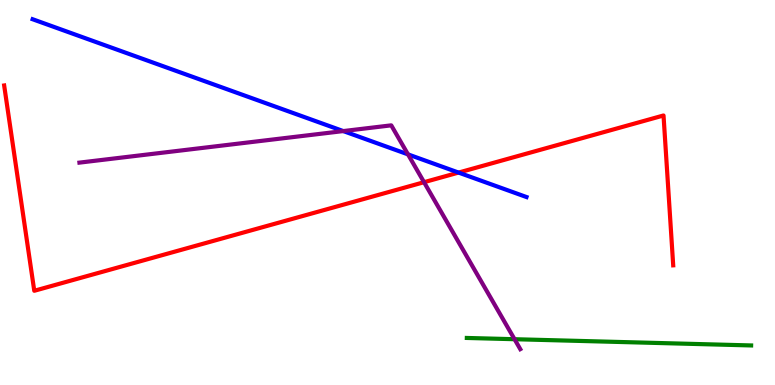[{'lines': ['blue', 'red'], 'intersections': [{'x': 5.92, 'y': 5.52}]}, {'lines': ['green', 'red'], 'intersections': []}, {'lines': ['purple', 'red'], 'intersections': [{'x': 5.47, 'y': 5.27}]}, {'lines': ['blue', 'green'], 'intersections': []}, {'lines': ['blue', 'purple'], 'intersections': [{'x': 4.43, 'y': 6.6}, {'x': 5.26, 'y': 5.99}]}, {'lines': ['green', 'purple'], 'intersections': [{'x': 6.64, 'y': 1.19}]}]